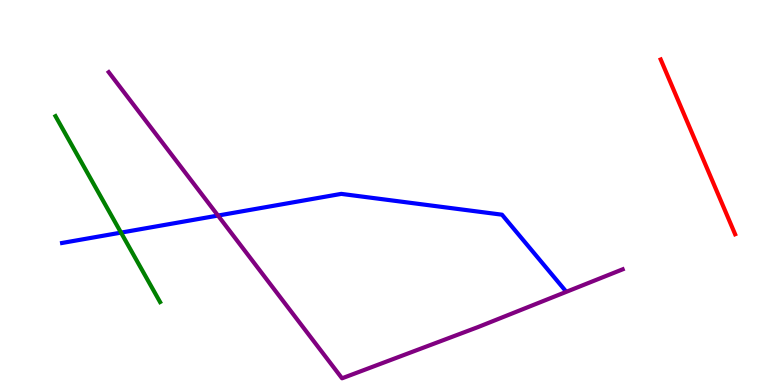[{'lines': ['blue', 'red'], 'intersections': []}, {'lines': ['green', 'red'], 'intersections': []}, {'lines': ['purple', 'red'], 'intersections': []}, {'lines': ['blue', 'green'], 'intersections': [{'x': 1.56, 'y': 3.96}]}, {'lines': ['blue', 'purple'], 'intersections': [{'x': 2.81, 'y': 4.4}]}, {'lines': ['green', 'purple'], 'intersections': []}]